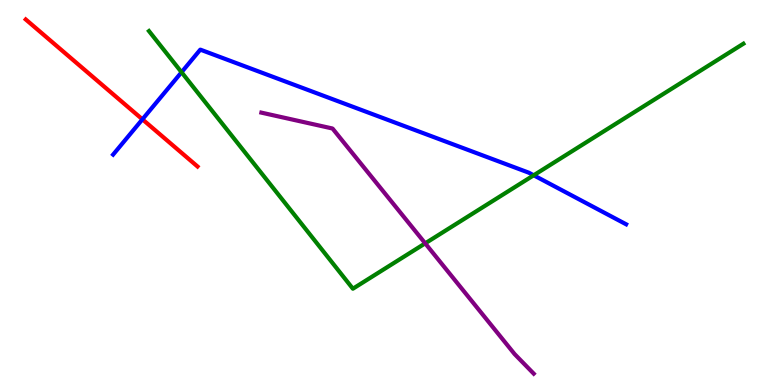[{'lines': ['blue', 'red'], 'intersections': [{'x': 1.84, 'y': 6.9}]}, {'lines': ['green', 'red'], 'intersections': []}, {'lines': ['purple', 'red'], 'intersections': []}, {'lines': ['blue', 'green'], 'intersections': [{'x': 2.34, 'y': 8.12}, {'x': 6.89, 'y': 5.45}]}, {'lines': ['blue', 'purple'], 'intersections': []}, {'lines': ['green', 'purple'], 'intersections': [{'x': 5.49, 'y': 3.68}]}]